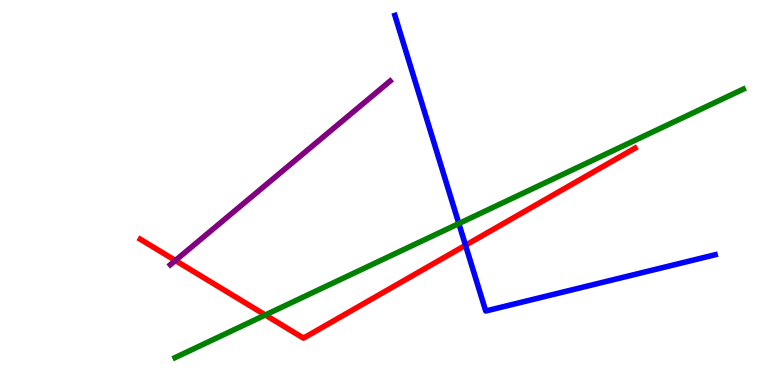[{'lines': ['blue', 'red'], 'intersections': [{'x': 6.01, 'y': 3.63}]}, {'lines': ['green', 'red'], 'intersections': [{'x': 3.42, 'y': 1.82}]}, {'lines': ['purple', 'red'], 'intersections': [{'x': 2.26, 'y': 3.23}]}, {'lines': ['blue', 'green'], 'intersections': [{'x': 5.92, 'y': 4.19}]}, {'lines': ['blue', 'purple'], 'intersections': []}, {'lines': ['green', 'purple'], 'intersections': []}]